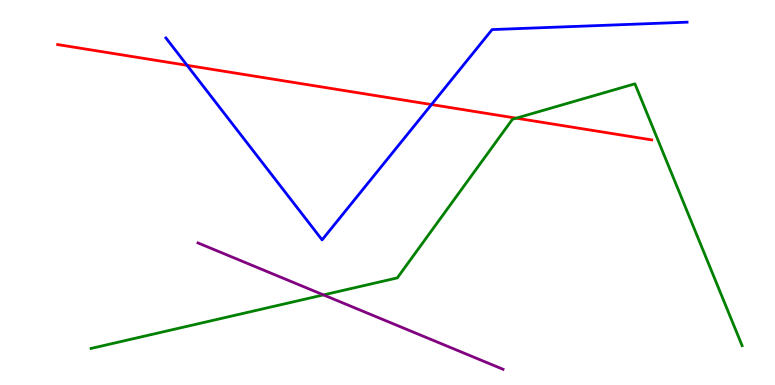[{'lines': ['blue', 'red'], 'intersections': [{'x': 2.41, 'y': 8.3}, {'x': 5.57, 'y': 7.28}]}, {'lines': ['green', 'red'], 'intersections': [{'x': 6.66, 'y': 6.93}]}, {'lines': ['purple', 'red'], 'intersections': []}, {'lines': ['blue', 'green'], 'intersections': []}, {'lines': ['blue', 'purple'], 'intersections': []}, {'lines': ['green', 'purple'], 'intersections': [{'x': 4.17, 'y': 2.34}]}]